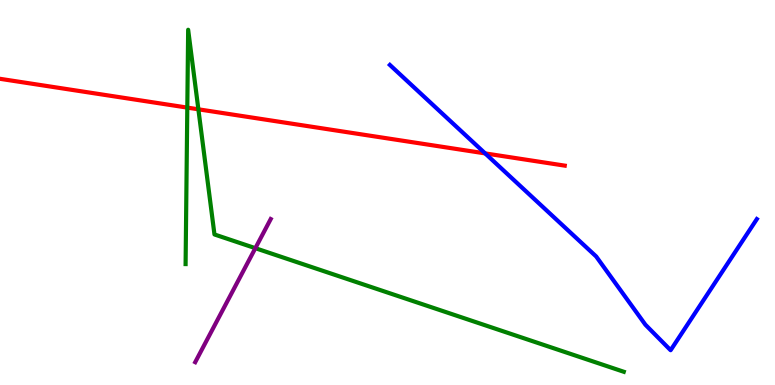[{'lines': ['blue', 'red'], 'intersections': [{'x': 6.26, 'y': 6.02}]}, {'lines': ['green', 'red'], 'intersections': [{'x': 2.42, 'y': 7.21}, {'x': 2.56, 'y': 7.16}]}, {'lines': ['purple', 'red'], 'intersections': []}, {'lines': ['blue', 'green'], 'intersections': []}, {'lines': ['blue', 'purple'], 'intersections': []}, {'lines': ['green', 'purple'], 'intersections': [{'x': 3.29, 'y': 3.55}]}]